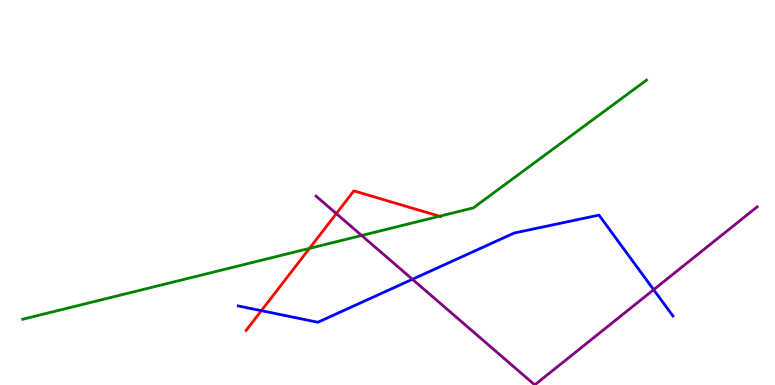[{'lines': ['blue', 'red'], 'intersections': [{'x': 3.37, 'y': 1.93}]}, {'lines': ['green', 'red'], 'intersections': [{'x': 3.99, 'y': 3.55}, {'x': 5.67, 'y': 4.38}]}, {'lines': ['purple', 'red'], 'intersections': [{'x': 4.34, 'y': 4.45}]}, {'lines': ['blue', 'green'], 'intersections': []}, {'lines': ['blue', 'purple'], 'intersections': [{'x': 5.32, 'y': 2.75}, {'x': 8.43, 'y': 2.48}]}, {'lines': ['green', 'purple'], 'intersections': [{'x': 4.67, 'y': 3.88}]}]